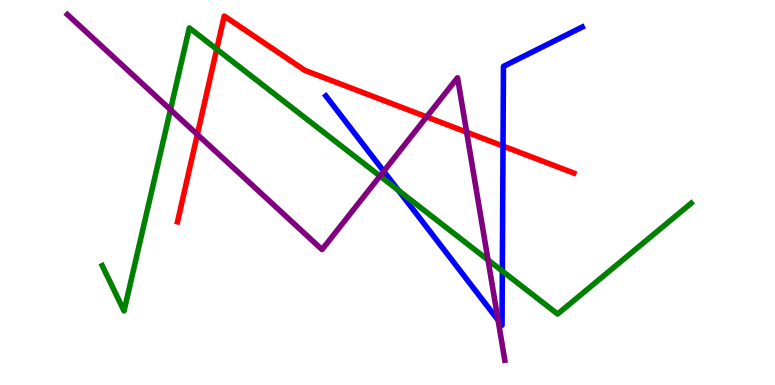[{'lines': ['blue', 'red'], 'intersections': [{'x': 6.49, 'y': 6.21}]}, {'lines': ['green', 'red'], 'intersections': [{'x': 2.8, 'y': 8.72}]}, {'lines': ['purple', 'red'], 'intersections': [{'x': 2.55, 'y': 6.51}, {'x': 5.51, 'y': 6.96}, {'x': 6.02, 'y': 6.57}]}, {'lines': ['blue', 'green'], 'intersections': [{'x': 5.14, 'y': 5.06}, {'x': 6.48, 'y': 2.96}]}, {'lines': ['blue', 'purple'], 'intersections': [{'x': 4.95, 'y': 5.55}, {'x': 6.43, 'y': 1.69}]}, {'lines': ['green', 'purple'], 'intersections': [{'x': 2.2, 'y': 7.15}, {'x': 4.9, 'y': 5.43}, {'x': 6.3, 'y': 3.25}]}]